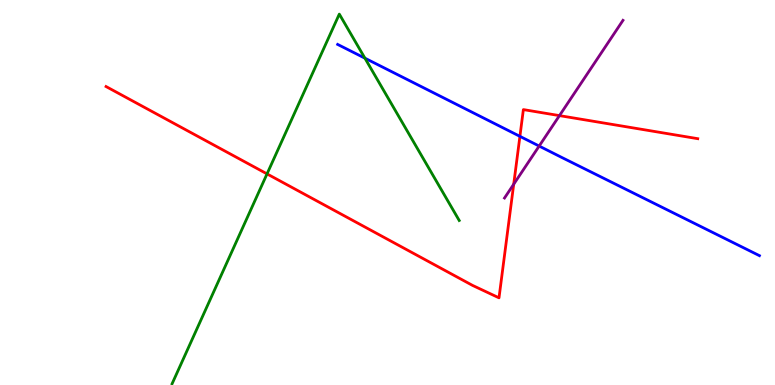[{'lines': ['blue', 'red'], 'intersections': [{'x': 6.71, 'y': 6.46}]}, {'lines': ['green', 'red'], 'intersections': [{'x': 3.45, 'y': 5.48}]}, {'lines': ['purple', 'red'], 'intersections': [{'x': 6.63, 'y': 5.22}, {'x': 7.22, 'y': 7.0}]}, {'lines': ['blue', 'green'], 'intersections': [{'x': 4.71, 'y': 8.49}]}, {'lines': ['blue', 'purple'], 'intersections': [{'x': 6.96, 'y': 6.21}]}, {'lines': ['green', 'purple'], 'intersections': []}]